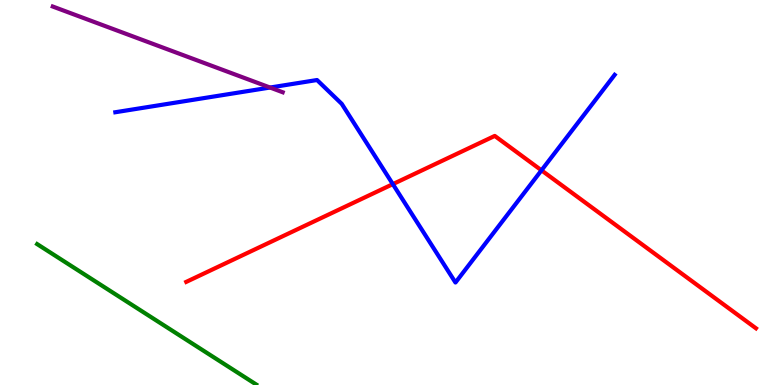[{'lines': ['blue', 'red'], 'intersections': [{'x': 5.07, 'y': 5.22}, {'x': 6.99, 'y': 5.58}]}, {'lines': ['green', 'red'], 'intersections': []}, {'lines': ['purple', 'red'], 'intersections': []}, {'lines': ['blue', 'green'], 'intersections': []}, {'lines': ['blue', 'purple'], 'intersections': [{'x': 3.48, 'y': 7.73}]}, {'lines': ['green', 'purple'], 'intersections': []}]